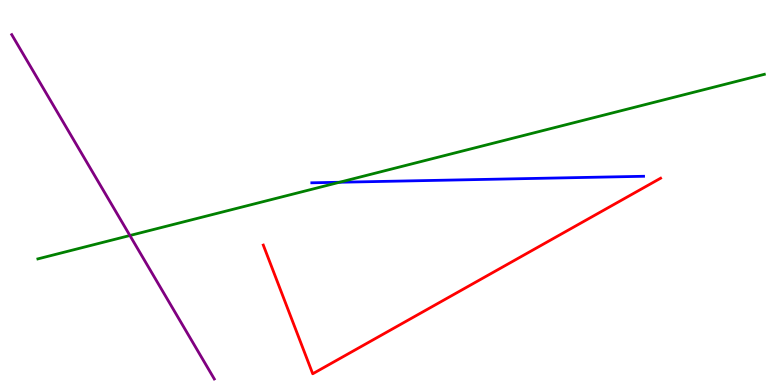[{'lines': ['blue', 'red'], 'intersections': []}, {'lines': ['green', 'red'], 'intersections': []}, {'lines': ['purple', 'red'], 'intersections': []}, {'lines': ['blue', 'green'], 'intersections': [{'x': 4.38, 'y': 5.27}]}, {'lines': ['blue', 'purple'], 'intersections': []}, {'lines': ['green', 'purple'], 'intersections': [{'x': 1.68, 'y': 3.88}]}]